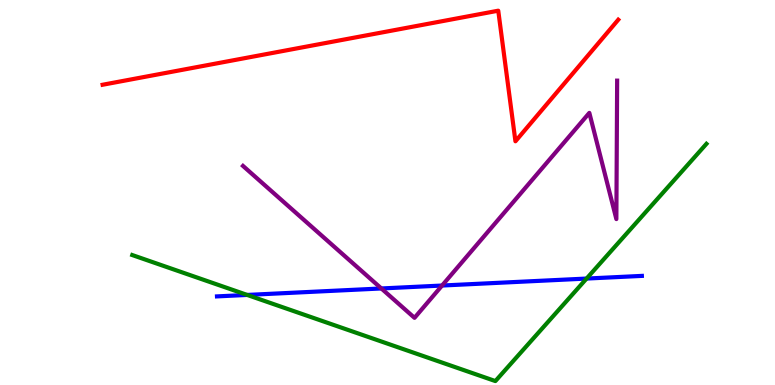[{'lines': ['blue', 'red'], 'intersections': []}, {'lines': ['green', 'red'], 'intersections': []}, {'lines': ['purple', 'red'], 'intersections': []}, {'lines': ['blue', 'green'], 'intersections': [{'x': 3.19, 'y': 2.34}, {'x': 7.57, 'y': 2.76}]}, {'lines': ['blue', 'purple'], 'intersections': [{'x': 4.92, 'y': 2.51}, {'x': 5.7, 'y': 2.58}]}, {'lines': ['green', 'purple'], 'intersections': []}]